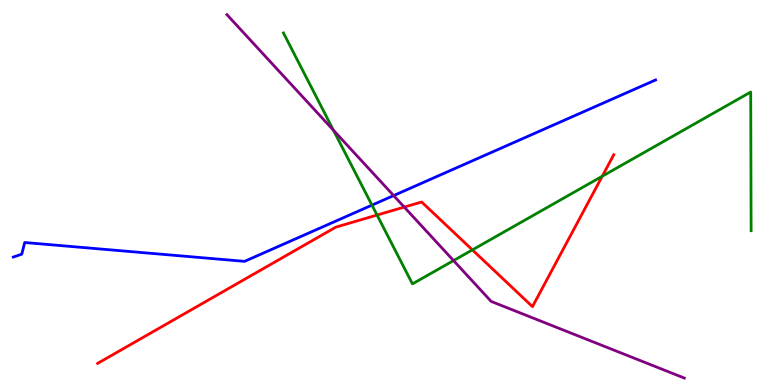[{'lines': ['blue', 'red'], 'intersections': []}, {'lines': ['green', 'red'], 'intersections': [{'x': 4.87, 'y': 4.41}, {'x': 6.1, 'y': 3.51}, {'x': 7.77, 'y': 5.42}]}, {'lines': ['purple', 'red'], 'intersections': [{'x': 5.22, 'y': 4.62}]}, {'lines': ['blue', 'green'], 'intersections': [{'x': 4.8, 'y': 4.67}]}, {'lines': ['blue', 'purple'], 'intersections': [{'x': 5.08, 'y': 4.92}]}, {'lines': ['green', 'purple'], 'intersections': [{'x': 4.3, 'y': 6.62}, {'x': 5.85, 'y': 3.23}]}]